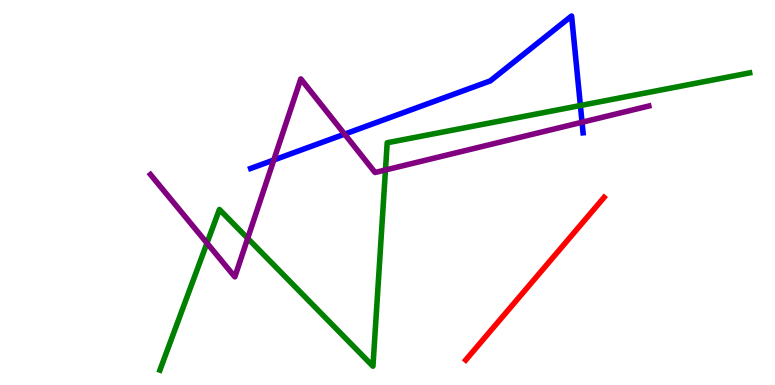[{'lines': ['blue', 'red'], 'intersections': []}, {'lines': ['green', 'red'], 'intersections': []}, {'lines': ['purple', 'red'], 'intersections': []}, {'lines': ['blue', 'green'], 'intersections': [{'x': 7.49, 'y': 7.26}]}, {'lines': ['blue', 'purple'], 'intersections': [{'x': 3.53, 'y': 5.84}, {'x': 4.45, 'y': 6.52}, {'x': 7.51, 'y': 6.83}]}, {'lines': ['green', 'purple'], 'intersections': [{'x': 2.67, 'y': 3.69}, {'x': 3.2, 'y': 3.81}, {'x': 4.97, 'y': 5.59}]}]